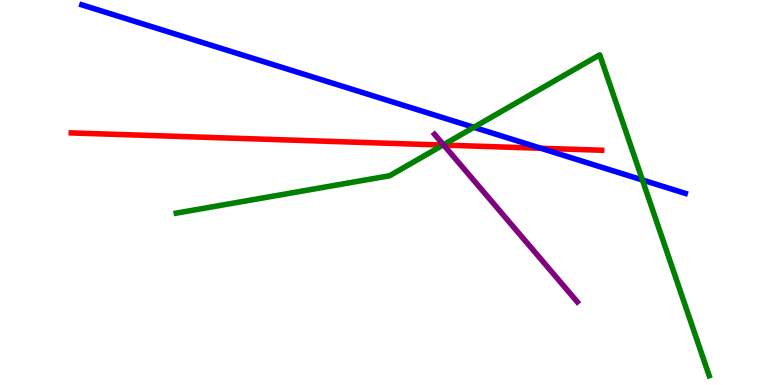[{'lines': ['blue', 'red'], 'intersections': [{'x': 6.98, 'y': 6.15}]}, {'lines': ['green', 'red'], 'intersections': [{'x': 5.72, 'y': 6.23}]}, {'lines': ['purple', 'red'], 'intersections': [{'x': 5.73, 'y': 6.23}]}, {'lines': ['blue', 'green'], 'intersections': [{'x': 6.11, 'y': 6.69}, {'x': 8.29, 'y': 5.33}]}, {'lines': ['blue', 'purple'], 'intersections': []}, {'lines': ['green', 'purple'], 'intersections': [{'x': 5.72, 'y': 6.24}]}]